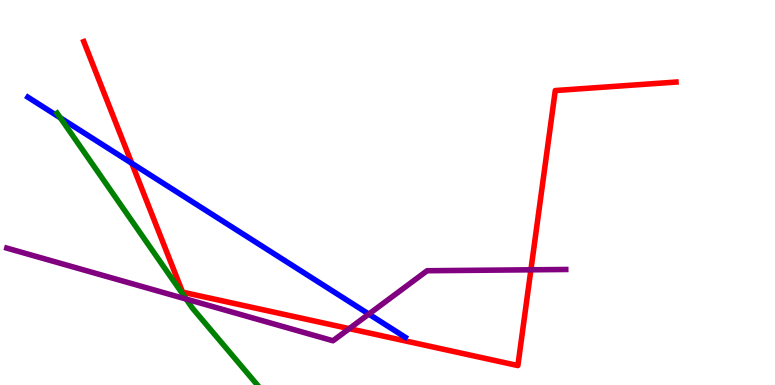[{'lines': ['blue', 'red'], 'intersections': [{'x': 1.7, 'y': 5.76}]}, {'lines': ['green', 'red'], 'intersections': []}, {'lines': ['purple', 'red'], 'intersections': [{'x': 4.51, 'y': 1.46}, {'x': 6.85, 'y': 2.99}]}, {'lines': ['blue', 'green'], 'intersections': [{'x': 0.778, 'y': 6.94}]}, {'lines': ['blue', 'purple'], 'intersections': [{'x': 4.76, 'y': 1.84}]}, {'lines': ['green', 'purple'], 'intersections': [{'x': 2.4, 'y': 2.23}]}]